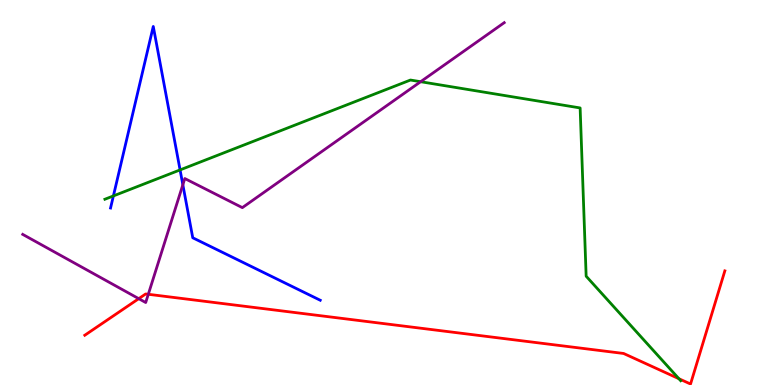[{'lines': ['blue', 'red'], 'intersections': []}, {'lines': ['green', 'red'], 'intersections': [{'x': 8.76, 'y': 0.164}]}, {'lines': ['purple', 'red'], 'intersections': [{'x': 1.79, 'y': 2.24}, {'x': 1.91, 'y': 2.36}]}, {'lines': ['blue', 'green'], 'intersections': [{'x': 1.46, 'y': 4.91}, {'x': 2.32, 'y': 5.59}]}, {'lines': ['blue', 'purple'], 'intersections': [{'x': 2.36, 'y': 5.2}]}, {'lines': ['green', 'purple'], 'intersections': [{'x': 5.43, 'y': 7.88}]}]